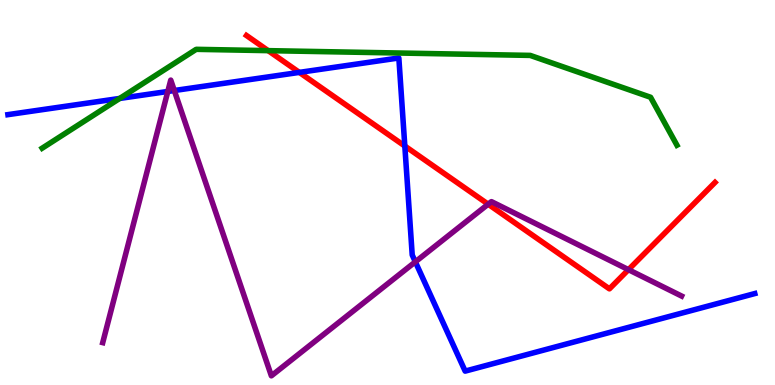[{'lines': ['blue', 'red'], 'intersections': [{'x': 3.86, 'y': 8.12}, {'x': 5.22, 'y': 6.21}]}, {'lines': ['green', 'red'], 'intersections': [{'x': 3.46, 'y': 8.68}]}, {'lines': ['purple', 'red'], 'intersections': [{'x': 6.3, 'y': 4.7}, {'x': 8.11, 'y': 3.0}]}, {'lines': ['blue', 'green'], 'intersections': [{'x': 1.54, 'y': 7.44}]}, {'lines': ['blue', 'purple'], 'intersections': [{'x': 2.17, 'y': 7.62}, {'x': 2.25, 'y': 7.65}, {'x': 5.36, 'y': 3.2}]}, {'lines': ['green', 'purple'], 'intersections': []}]